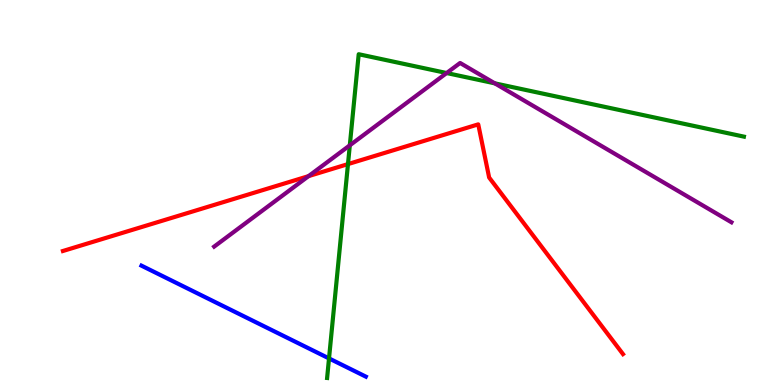[{'lines': ['blue', 'red'], 'intersections': []}, {'lines': ['green', 'red'], 'intersections': [{'x': 4.49, 'y': 5.74}]}, {'lines': ['purple', 'red'], 'intersections': [{'x': 3.98, 'y': 5.43}]}, {'lines': ['blue', 'green'], 'intersections': [{'x': 4.25, 'y': 0.691}]}, {'lines': ['blue', 'purple'], 'intersections': []}, {'lines': ['green', 'purple'], 'intersections': [{'x': 4.51, 'y': 6.23}, {'x': 5.76, 'y': 8.1}, {'x': 6.38, 'y': 7.84}]}]